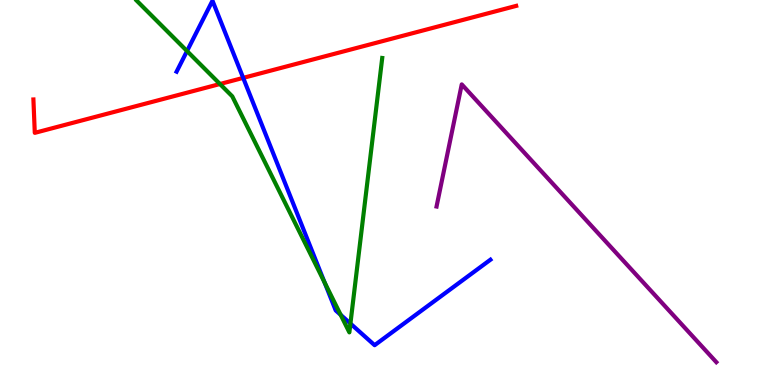[{'lines': ['blue', 'red'], 'intersections': [{'x': 3.14, 'y': 7.98}]}, {'lines': ['green', 'red'], 'intersections': [{'x': 2.84, 'y': 7.82}]}, {'lines': ['purple', 'red'], 'intersections': []}, {'lines': ['blue', 'green'], 'intersections': [{'x': 2.41, 'y': 8.67}, {'x': 4.19, 'y': 2.67}, {'x': 4.4, 'y': 1.82}, {'x': 4.52, 'y': 1.6}]}, {'lines': ['blue', 'purple'], 'intersections': []}, {'lines': ['green', 'purple'], 'intersections': []}]